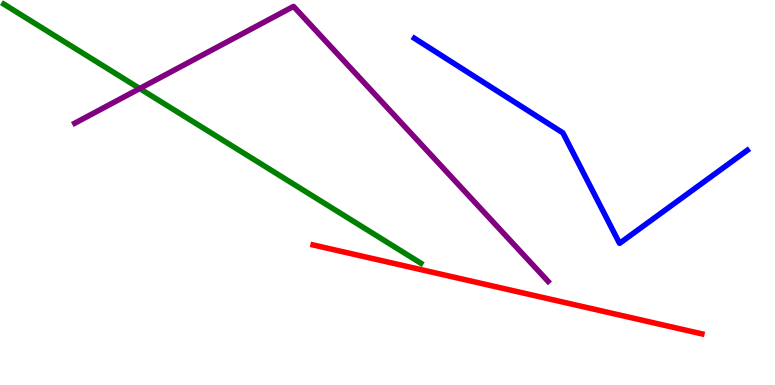[{'lines': ['blue', 'red'], 'intersections': []}, {'lines': ['green', 'red'], 'intersections': []}, {'lines': ['purple', 'red'], 'intersections': []}, {'lines': ['blue', 'green'], 'intersections': []}, {'lines': ['blue', 'purple'], 'intersections': []}, {'lines': ['green', 'purple'], 'intersections': [{'x': 1.8, 'y': 7.7}]}]